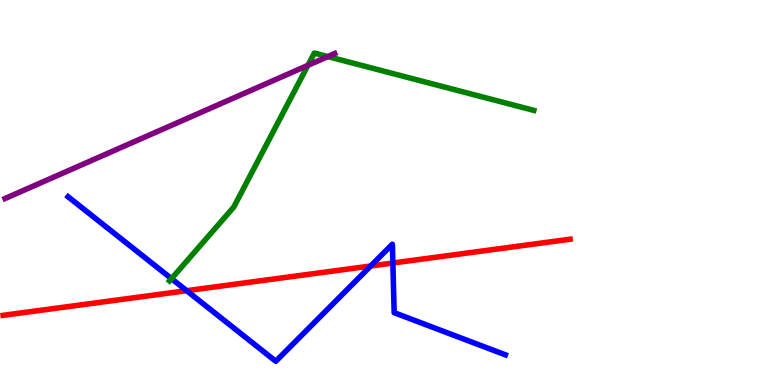[{'lines': ['blue', 'red'], 'intersections': [{'x': 2.41, 'y': 2.45}, {'x': 4.78, 'y': 3.09}, {'x': 5.07, 'y': 3.17}]}, {'lines': ['green', 'red'], 'intersections': []}, {'lines': ['purple', 'red'], 'intersections': []}, {'lines': ['blue', 'green'], 'intersections': [{'x': 2.21, 'y': 2.76}]}, {'lines': ['blue', 'purple'], 'intersections': []}, {'lines': ['green', 'purple'], 'intersections': [{'x': 3.97, 'y': 8.3}, {'x': 4.23, 'y': 8.53}]}]